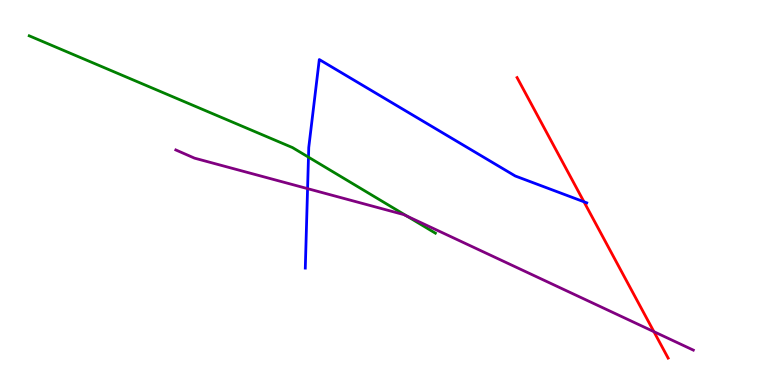[{'lines': ['blue', 'red'], 'intersections': [{'x': 7.53, 'y': 4.76}]}, {'lines': ['green', 'red'], 'intersections': []}, {'lines': ['purple', 'red'], 'intersections': [{'x': 8.44, 'y': 1.39}]}, {'lines': ['blue', 'green'], 'intersections': [{'x': 3.98, 'y': 5.92}]}, {'lines': ['blue', 'purple'], 'intersections': [{'x': 3.97, 'y': 5.1}]}, {'lines': ['green', 'purple'], 'intersections': [{'x': 5.25, 'y': 4.39}]}]